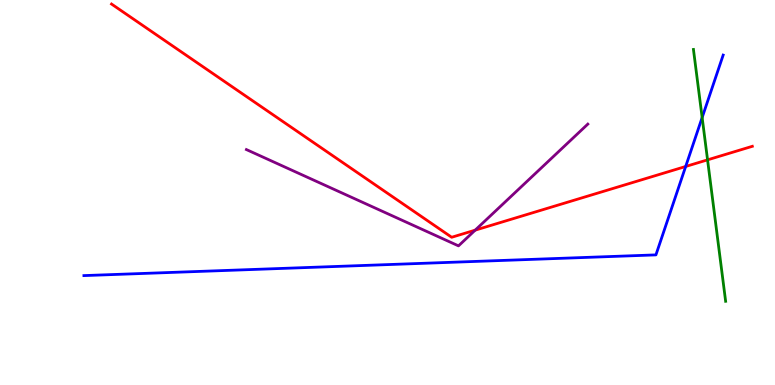[{'lines': ['blue', 'red'], 'intersections': [{'x': 8.85, 'y': 5.68}]}, {'lines': ['green', 'red'], 'intersections': [{'x': 9.13, 'y': 5.85}]}, {'lines': ['purple', 'red'], 'intersections': [{'x': 6.13, 'y': 4.02}]}, {'lines': ['blue', 'green'], 'intersections': [{'x': 9.06, 'y': 6.95}]}, {'lines': ['blue', 'purple'], 'intersections': []}, {'lines': ['green', 'purple'], 'intersections': []}]